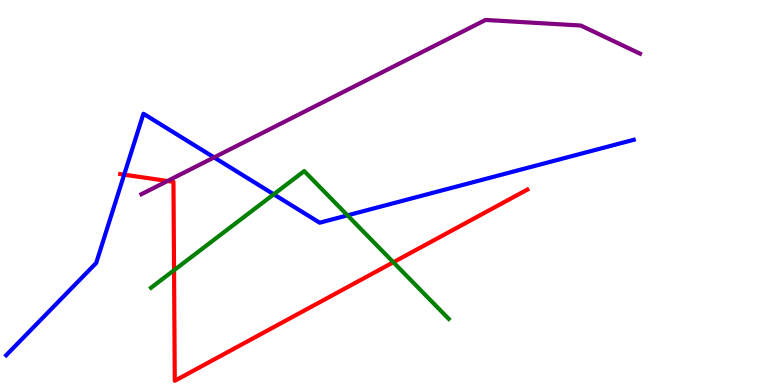[{'lines': ['blue', 'red'], 'intersections': [{'x': 1.6, 'y': 5.46}]}, {'lines': ['green', 'red'], 'intersections': [{'x': 2.25, 'y': 2.98}, {'x': 5.08, 'y': 3.19}]}, {'lines': ['purple', 'red'], 'intersections': [{'x': 2.16, 'y': 5.3}]}, {'lines': ['blue', 'green'], 'intersections': [{'x': 3.53, 'y': 4.95}, {'x': 4.48, 'y': 4.41}]}, {'lines': ['blue', 'purple'], 'intersections': [{'x': 2.76, 'y': 5.91}]}, {'lines': ['green', 'purple'], 'intersections': []}]